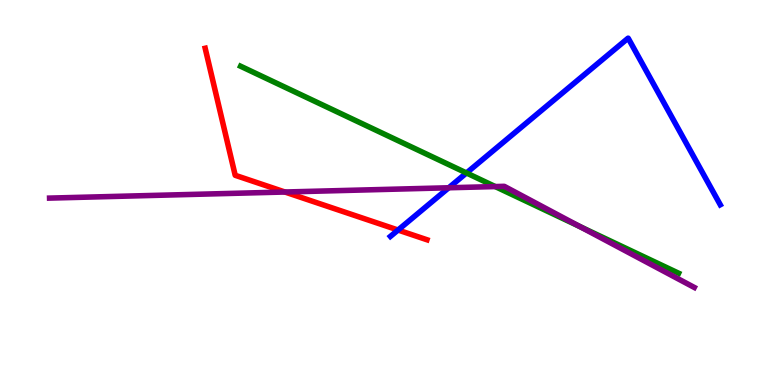[{'lines': ['blue', 'red'], 'intersections': [{'x': 5.14, 'y': 4.03}]}, {'lines': ['green', 'red'], 'intersections': []}, {'lines': ['purple', 'red'], 'intersections': [{'x': 3.68, 'y': 5.01}]}, {'lines': ['blue', 'green'], 'intersections': [{'x': 6.02, 'y': 5.51}]}, {'lines': ['blue', 'purple'], 'intersections': [{'x': 5.79, 'y': 5.12}]}, {'lines': ['green', 'purple'], 'intersections': [{'x': 6.39, 'y': 5.15}, {'x': 7.48, 'y': 4.12}]}]